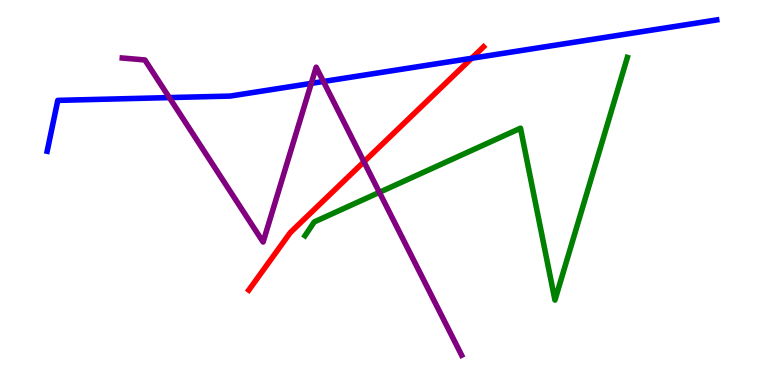[{'lines': ['blue', 'red'], 'intersections': [{'x': 6.09, 'y': 8.49}]}, {'lines': ['green', 'red'], 'intersections': []}, {'lines': ['purple', 'red'], 'intersections': [{'x': 4.7, 'y': 5.8}]}, {'lines': ['blue', 'green'], 'intersections': []}, {'lines': ['blue', 'purple'], 'intersections': [{'x': 2.18, 'y': 7.47}, {'x': 4.02, 'y': 7.83}, {'x': 4.17, 'y': 7.88}]}, {'lines': ['green', 'purple'], 'intersections': [{'x': 4.9, 'y': 5.0}]}]